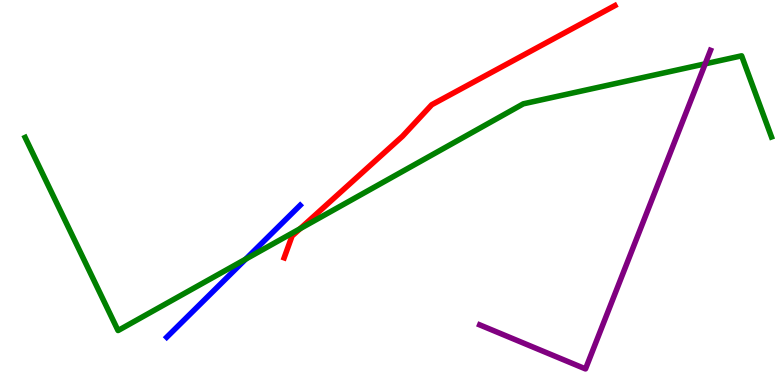[{'lines': ['blue', 'red'], 'intersections': []}, {'lines': ['green', 'red'], 'intersections': [{'x': 3.87, 'y': 4.06}]}, {'lines': ['purple', 'red'], 'intersections': []}, {'lines': ['blue', 'green'], 'intersections': [{'x': 3.17, 'y': 3.27}]}, {'lines': ['blue', 'purple'], 'intersections': []}, {'lines': ['green', 'purple'], 'intersections': [{'x': 9.1, 'y': 8.34}]}]